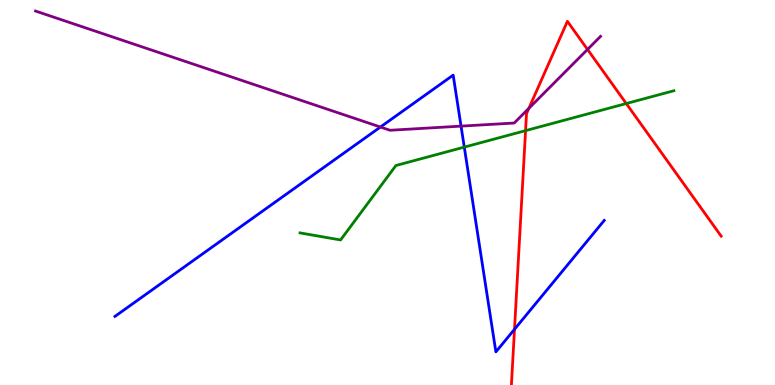[{'lines': ['blue', 'red'], 'intersections': [{'x': 6.64, 'y': 1.45}]}, {'lines': ['green', 'red'], 'intersections': [{'x': 6.78, 'y': 6.61}, {'x': 8.08, 'y': 7.31}]}, {'lines': ['purple', 'red'], 'intersections': [{'x': 6.82, 'y': 7.19}, {'x': 7.58, 'y': 8.72}]}, {'lines': ['blue', 'green'], 'intersections': [{'x': 5.99, 'y': 6.18}]}, {'lines': ['blue', 'purple'], 'intersections': [{'x': 4.91, 'y': 6.7}, {'x': 5.95, 'y': 6.72}]}, {'lines': ['green', 'purple'], 'intersections': []}]